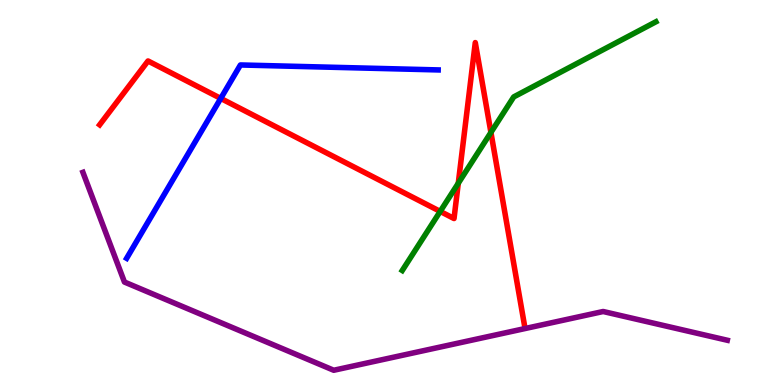[{'lines': ['blue', 'red'], 'intersections': [{'x': 2.85, 'y': 7.44}]}, {'lines': ['green', 'red'], 'intersections': [{'x': 5.68, 'y': 4.51}, {'x': 5.91, 'y': 5.24}, {'x': 6.33, 'y': 6.56}]}, {'lines': ['purple', 'red'], 'intersections': []}, {'lines': ['blue', 'green'], 'intersections': []}, {'lines': ['blue', 'purple'], 'intersections': []}, {'lines': ['green', 'purple'], 'intersections': []}]